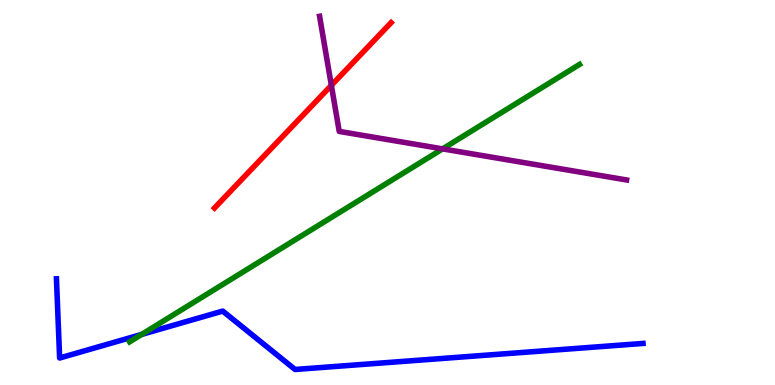[{'lines': ['blue', 'red'], 'intersections': []}, {'lines': ['green', 'red'], 'intersections': []}, {'lines': ['purple', 'red'], 'intersections': [{'x': 4.28, 'y': 7.78}]}, {'lines': ['blue', 'green'], 'intersections': [{'x': 1.83, 'y': 1.31}]}, {'lines': ['blue', 'purple'], 'intersections': []}, {'lines': ['green', 'purple'], 'intersections': [{'x': 5.71, 'y': 6.13}]}]